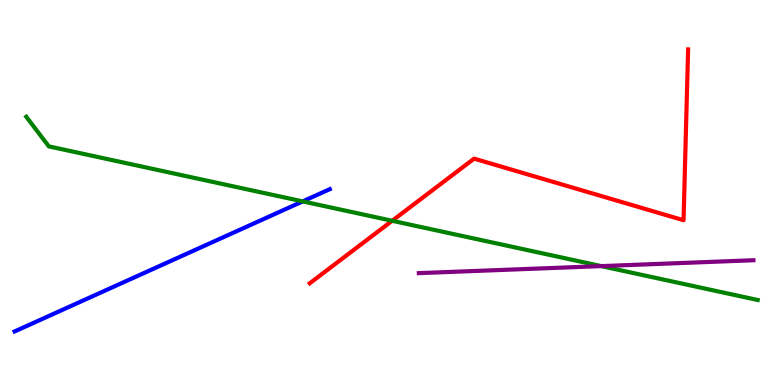[{'lines': ['blue', 'red'], 'intersections': []}, {'lines': ['green', 'red'], 'intersections': [{'x': 5.06, 'y': 4.27}]}, {'lines': ['purple', 'red'], 'intersections': []}, {'lines': ['blue', 'green'], 'intersections': [{'x': 3.91, 'y': 4.77}]}, {'lines': ['blue', 'purple'], 'intersections': []}, {'lines': ['green', 'purple'], 'intersections': [{'x': 7.76, 'y': 3.09}]}]